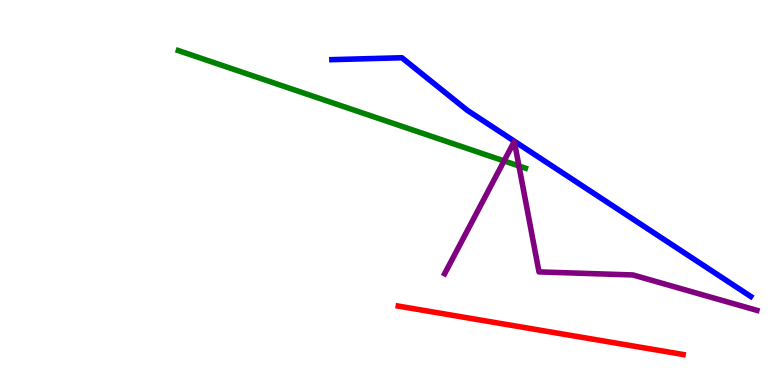[{'lines': ['blue', 'red'], 'intersections': []}, {'lines': ['green', 'red'], 'intersections': []}, {'lines': ['purple', 'red'], 'intersections': []}, {'lines': ['blue', 'green'], 'intersections': []}, {'lines': ['blue', 'purple'], 'intersections': []}, {'lines': ['green', 'purple'], 'intersections': [{'x': 6.5, 'y': 5.82}, {'x': 6.7, 'y': 5.69}]}]